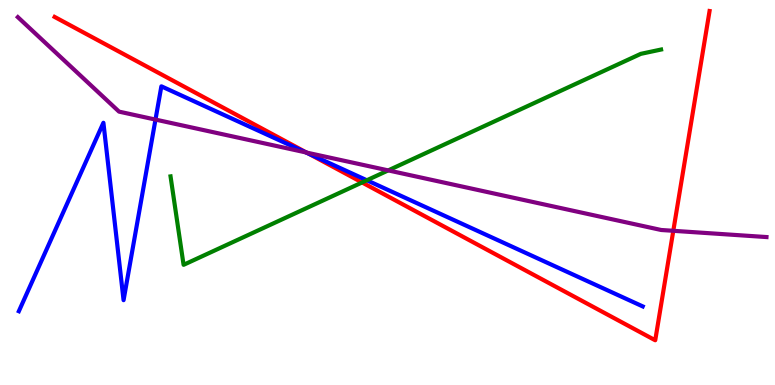[{'lines': ['blue', 'red'], 'intersections': [{'x': 3.98, 'y': 6.01}]}, {'lines': ['green', 'red'], 'intersections': [{'x': 4.67, 'y': 5.26}]}, {'lines': ['purple', 'red'], 'intersections': [{'x': 3.96, 'y': 6.04}, {'x': 8.69, 'y': 4.01}]}, {'lines': ['blue', 'green'], 'intersections': [{'x': 4.73, 'y': 5.32}]}, {'lines': ['blue', 'purple'], 'intersections': [{'x': 2.01, 'y': 6.89}, {'x': 3.95, 'y': 6.04}]}, {'lines': ['green', 'purple'], 'intersections': [{'x': 5.01, 'y': 5.57}]}]